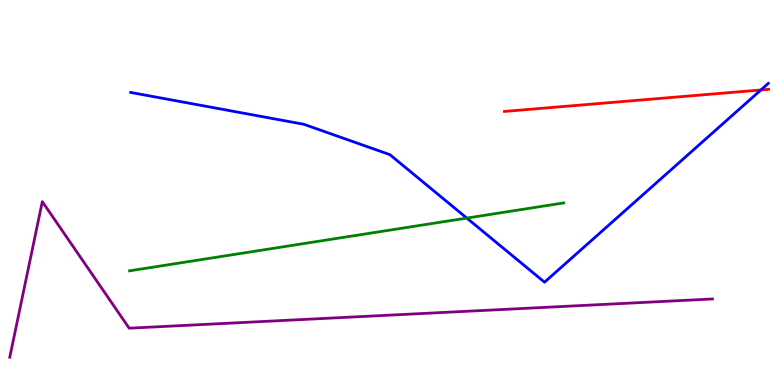[{'lines': ['blue', 'red'], 'intersections': [{'x': 9.82, 'y': 7.66}]}, {'lines': ['green', 'red'], 'intersections': []}, {'lines': ['purple', 'red'], 'intersections': []}, {'lines': ['blue', 'green'], 'intersections': [{'x': 6.02, 'y': 4.34}]}, {'lines': ['blue', 'purple'], 'intersections': []}, {'lines': ['green', 'purple'], 'intersections': []}]